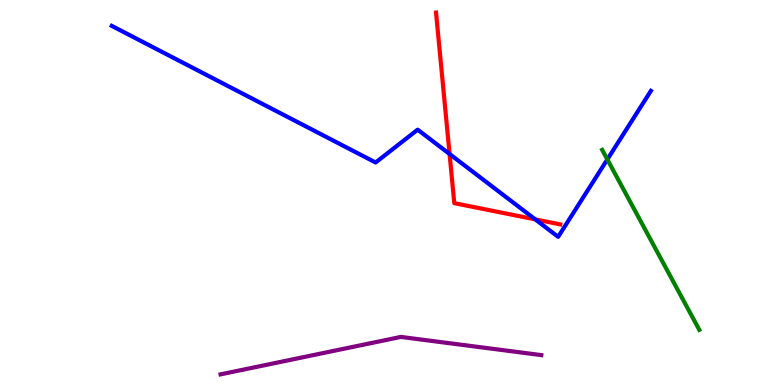[{'lines': ['blue', 'red'], 'intersections': [{'x': 5.8, 'y': 6.0}, {'x': 6.91, 'y': 4.3}]}, {'lines': ['green', 'red'], 'intersections': []}, {'lines': ['purple', 'red'], 'intersections': []}, {'lines': ['blue', 'green'], 'intersections': [{'x': 7.84, 'y': 5.86}]}, {'lines': ['blue', 'purple'], 'intersections': []}, {'lines': ['green', 'purple'], 'intersections': []}]